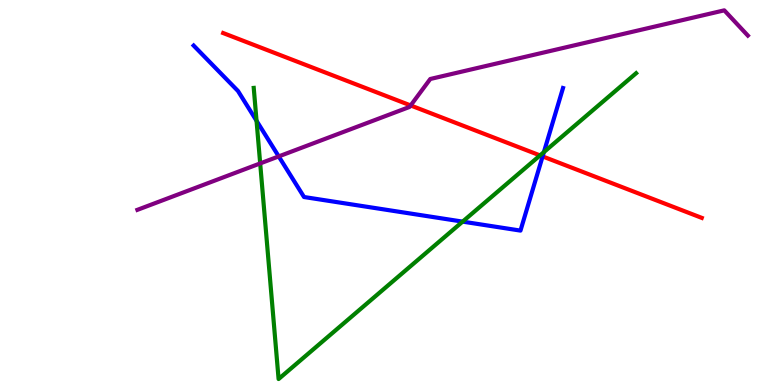[{'lines': ['blue', 'red'], 'intersections': [{'x': 7.0, 'y': 5.94}]}, {'lines': ['green', 'red'], 'intersections': [{'x': 6.97, 'y': 5.96}]}, {'lines': ['purple', 'red'], 'intersections': [{'x': 5.3, 'y': 7.26}]}, {'lines': ['blue', 'green'], 'intersections': [{'x': 3.31, 'y': 6.86}, {'x': 5.97, 'y': 4.24}, {'x': 7.02, 'y': 6.05}]}, {'lines': ['blue', 'purple'], 'intersections': [{'x': 3.6, 'y': 5.94}]}, {'lines': ['green', 'purple'], 'intersections': [{'x': 3.36, 'y': 5.76}]}]